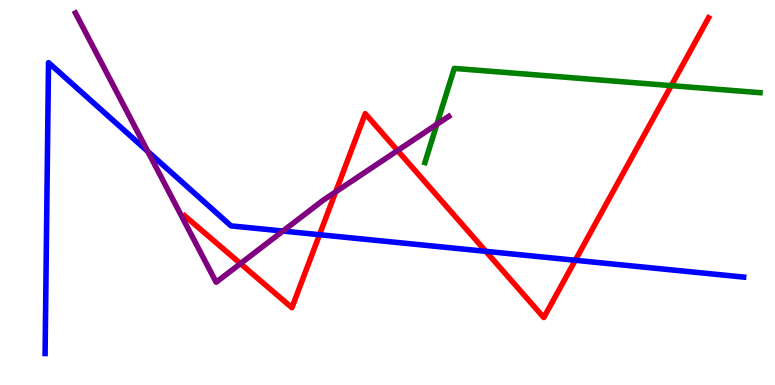[{'lines': ['blue', 'red'], 'intersections': [{'x': 4.12, 'y': 3.9}, {'x': 6.27, 'y': 3.47}, {'x': 7.42, 'y': 3.24}]}, {'lines': ['green', 'red'], 'intersections': [{'x': 8.66, 'y': 7.78}]}, {'lines': ['purple', 'red'], 'intersections': [{'x': 3.1, 'y': 3.15}, {'x': 4.33, 'y': 5.02}, {'x': 5.13, 'y': 6.09}]}, {'lines': ['blue', 'green'], 'intersections': []}, {'lines': ['blue', 'purple'], 'intersections': [{'x': 1.91, 'y': 6.07}, {'x': 3.65, 'y': 4.0}]}, {'lines': ['green', 'purple'], 'intersections': [{'x': 5.64, 'y': 6.77}]}]